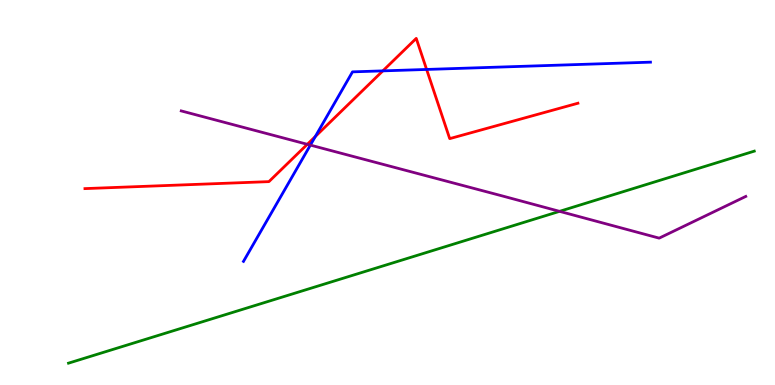[{'lines': ['blue', 'red'], 'intersections': [{'x': 4.07, 'y': 6.45}, {'x': 4.94, 'y': 8.16}, {'x': 5.5, 'y': 8.2}]}, {'lines': ['green', 'red'], 'intersections': []}, {'lines': ['purple', 'red'], 'intersections': [{'x': 3.97, 'y': 6.25}]}, {'lines': ['blue', 'green'], 'intersections': []}, {'lines': ['blue', 'purple'], 'intersections': [{'x': 4.0, 'y': 6.23}]}, {'lines': ['green', 'purple'], 'intersections': [{'x': 7.22, 'y': 4.51}]}]